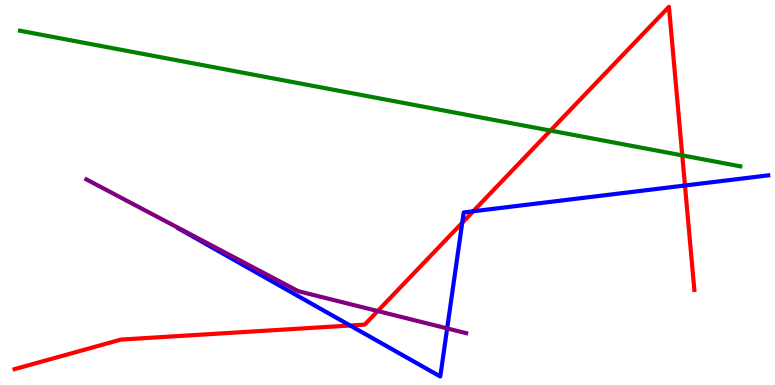[{'lines': ['blue', 'red'], 'intersections': [{'x': 4.52, 'y': 1.55}, {'x': 5.96, 'y': 4.21}, {'x': 6.11, 'y': 4.51}, {'x': 8.84, 'y': 5.18}]}, {'lines': ['green', 'red'], 'intersections': [{'x': 7.1, 'y': 6.61}, {'x': 8.8, 'y': 5.96}]}, {'lines': ['purple', 'red'], 'intersections': [{'x': 4.87, 'y': 1.92}]}, {'lines': ['blue', 'green'], 'intersections': []}, {'lines': ['blue', 'purple'], 'intersections': [{'x': 5.77, 'y': 1.47}]}, {'lines': ['green', 'purple'], 'intersections': []}]